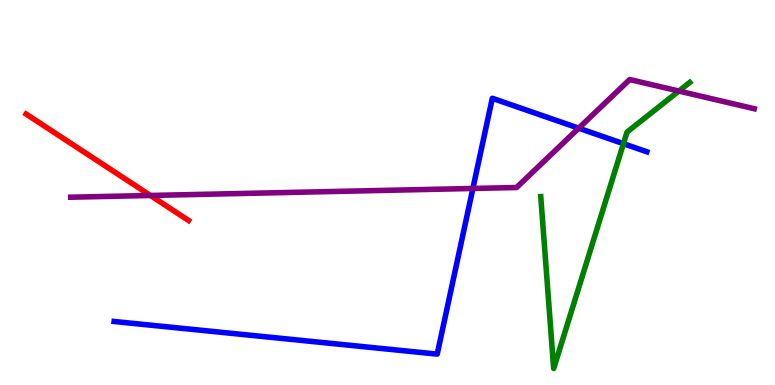[{'lines': ['blue', 'red'], 'intersections': []}, {'lines': ['green', 'red'], 'intersections': []}, {'lines': ['purple', 'red'], 'intersections': [{'x': 1.94, 'y': 4.92}]}, {'lines': ['blue', 'green'], 'intersections': [{'x': 8.04, 'y': 6.27}]}, {'lines': ['blue', 'purple'], 'intersections': [{'x': 6.1, 'y': 5.1}, {'x': 7.47, 'y': 6.67}]}, {'lines': ['green', 'purple'], 'intersections': [{'x': 8.76, 'y': 7.63}]}]